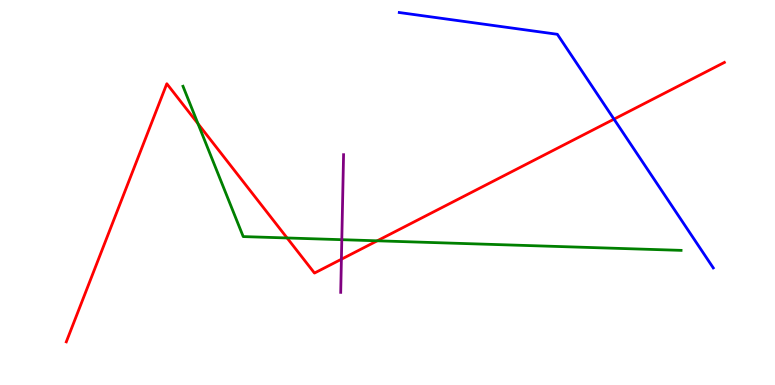[{'lines': ['blue', 'red'], 'intersections': [{'x': 7.92, 'y': 6.91}]}, {'lines': ['green', 'red'], 'intersections': [{'x': 2.55, 'y': 6.79}, {'x': 3.7, 'y': 3.82}, {'x': 4.87, 'y': 3.75}]}, {'lines': ['purple', 'red'], 'intersections': [{'x': 4.41, 'y': 3.27}]}, {'lines': ['blue', 'green'], 'intersections': []}, {'lines': ['blue', 'purple'], 'intersections': []}, {'lines': ['green', 'purple'], 'intersections': [{'x': 4.41, 'y': 3.77}]}]